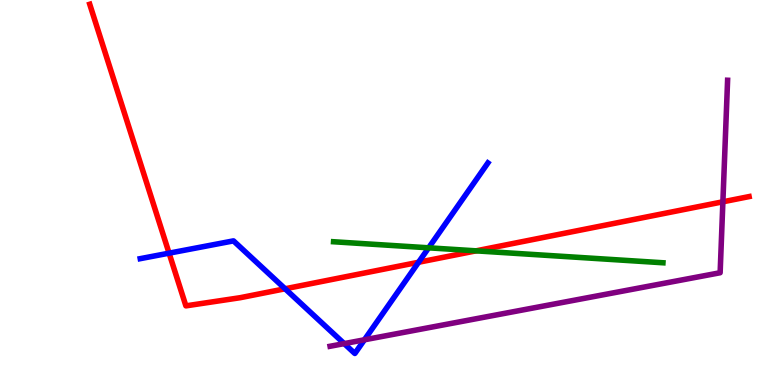[{'lines': ['blue', 'red'], 'intersections': [{'x': 2.18, 'y': 3.42}, {'x': 3.68, 'y': 2.5}, {'x': 5.4, 'y': 3.19}]}, {'lines': ['green', 'red'], 'intersections': [{'x': 6.14, 'y': 3.48}]}, {'lines': ['purple', 'red'], 'intersections': [{'x': 9.33, 'y': 4.76}]}, {'lines': ['blue', 'green'], 'intersections': [{'x': 5.53, 'y': 3.56}]}, {'lines': ['blue', 'purple'], 'intersections': [{'x': 4.44, 'y': 1.08}, {'x': 4.7, 'y': 1.17}]}, {'lines': ['green', 'purple'], 'intersections': []}]